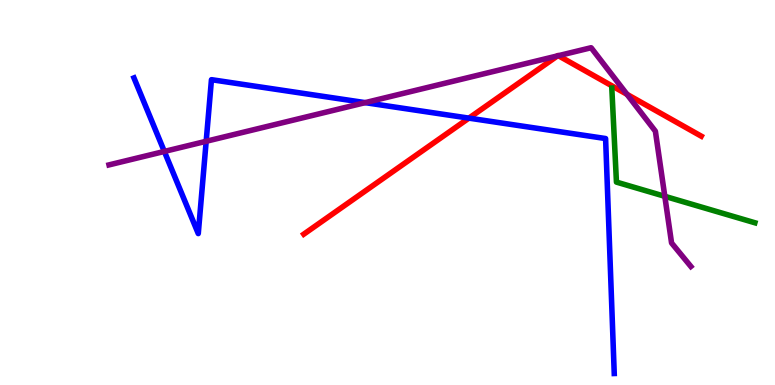[{'lines': ['blue', 'red'], 'intersections': [{'x': 6.05, 'y': 6.93}]}, {'lines': ['green', 'red'], 'intersections': []}, {'lines': ['purple', 'red'], 'intersections': [{'x': 7.19, 'y': 8.55}, {'x': 7.2, 'y': 8.55}, {'x': 8.09, 'y': 7.55}]}, {'lines': ['blue', 'green'], 'intersections': []}, {'lines': ['blue', 'purple'], 'intersections': [{'x': 2.12, 'y': 6.07}, {'x': 2.66, 'y': 6.33}, {'x': 4.71, 'y': 7.33}]}, {'lines': ['green', 'purple'], 'intersections': [{'x': 8.58, 'y': 4.9}]}]